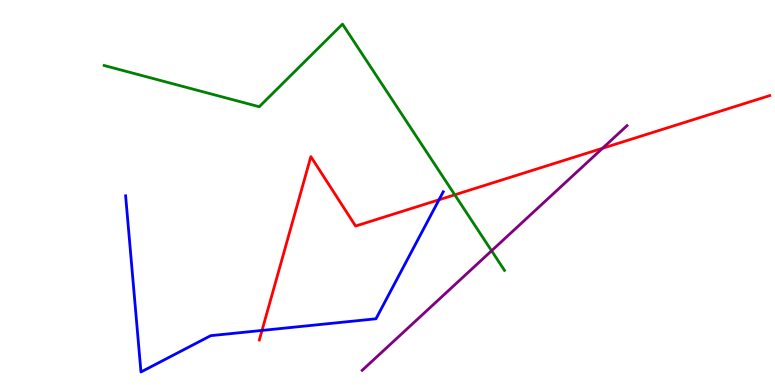[{'lines': ['blue', 'red'], 'intersections': [{'x': 3.38, 'y': 1.42}, {'x': 5.66, 'y': 4.81}]}, {'lines': ['green', 'red'], 'intersections': [{'x': 5.87, 'y': 4.94}]}, {'lines': ['purple', 'red'], 'intersections': [{'x': 7.77, 'y': 6.15}]}, {'lines': ['blue', 'green'], 'intersections': []}, {'lines': ['blue', 'purple'], 'intersections': []}, {'lines': ['green', 'purple'], 'intersections': [{'x': 6.34, 'y': 3.49}]}]